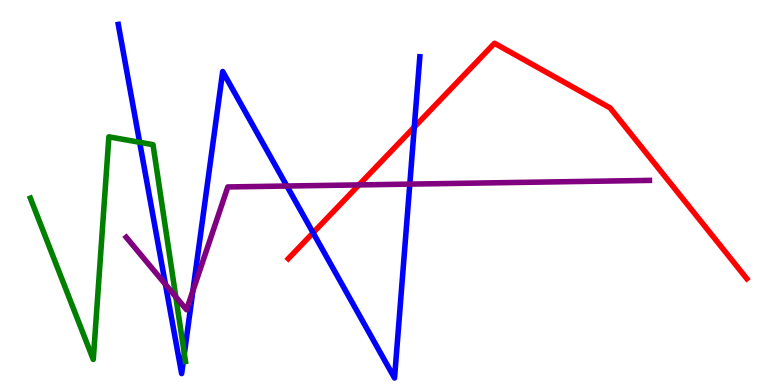[{'lines': ['blue', 'red'], 'intersections': [{'x': 4.04, 'y': 3.95}, {'x': 5.35, 'y': 6.7}]}, {'lines': ['green', 'red'], 'intersections': []}, {'lines': ['purple', 'red'], 'intersections': [{'x': 4.63, 'y': 5.2}]}, {'lines': ['blue', 'green'], 'intersections': [{'x': 1.8, 'y': 6.3}, {'x': 2.38, 'y': 0.81}]}, {'lines': ['blue', 'purple'], 'intersections': [{'x': 2.13, 'y': 2.61}, {'x': 2.49, 'y': 2.44}, {'x': 3.7, 'y': 5.17}, {'x': 5.29, 'y': 5.22}]}, {'lines': ['green', 'purple'], 'intersections': [{'x': 2.27, 'y': 2.29}]}]